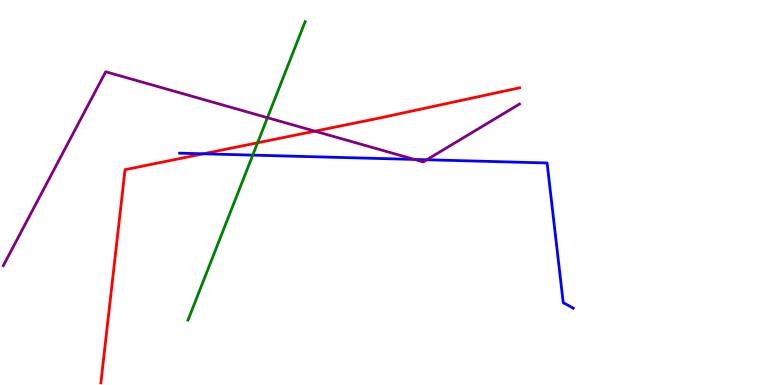[{'lines': ['blue', 'red'], 'intersections': [{'x': 2.62, 'y': 6.01}]}, {'lines': ['green', 'red'], 'intersections': [{'x': 3.32, 'y': 6.29}]}, {'lines': ['purple', 'red'], 'intersections': [{'x': 4.06, 'y': 6.59}]}, {'lines': ['blue', 'green'], 'intersections': [{'x': 3.26, 'y': 5.97}]}, {'lines': ['blue', 'purple'], 'intersections': [{'x': 5.35, 'y': 5.86}, {'x': 5.51, 'y': 5.85}]}, {'lines': ['green', 'purple'], 'intersections': [{'x': 3.45, 'y': 6.94}]}]